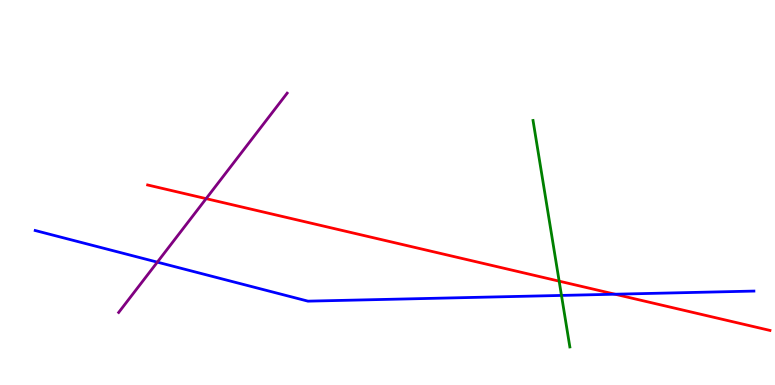[{'lines': ['blue', 'red'], 'intersections': [{'x': 7.94, 'y': 2.36}]}, {'lines': ['green', 'red'], 'intersections': [{'x': 7.21, 'y': 2.7}]}, {'lines': ['purple', 'red'], 'intersections': [{'x': 2.66, 'y': 4.84}]}, {'lines': ['blue', 'green'], 'intersections': [{'x': 7.24, 'y': 2.33}]}, {'lines': ['blue', 'purple'], 'intersections': [{'x': 2.03, 'y': 3.19}]}, {'lines': ['green', 'purple'], 'intersections': []}]